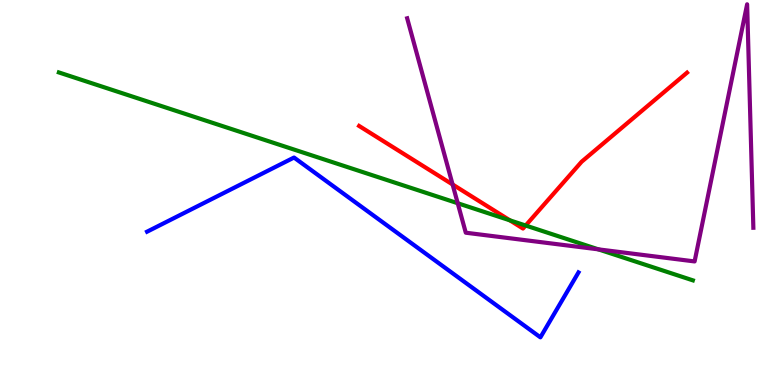[{'lines': ['blue', 'red'], 'intersections': []}, {'lines': ['green', 'red'], 'intersections': [{'x': 6.58, 'y': 4.28}, {'x': 6.78, 'y': 4.14}]}, {'lines': ['purple', 'red'], 'intersections': [{'x': 5.84, 'y': 5.21}]}, {'lines': ['blue', 'green'], 'intersections': []}, {'lines': ['blue', 'purple'], 'intersections': []}, {'lines': ['green', 'purple'], 'intersections': [{'x': 5.91, 'y': 4.72}, {'x': 7.72, 'y': 3.52}]}]